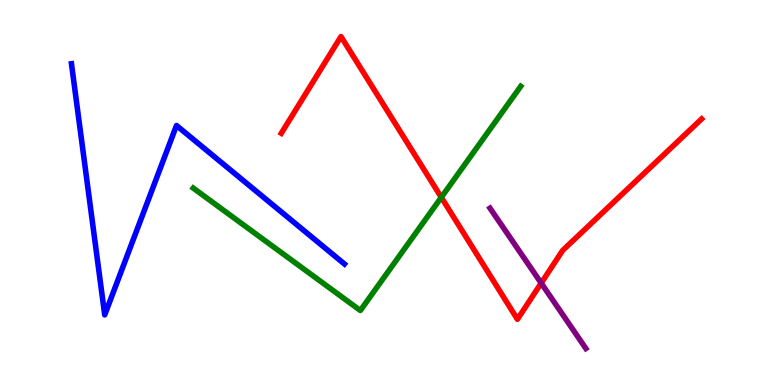[{'lines': ['blue', 'red'], 'intersections': []}, {'lines': ['green', 'red'], 'intersections': [{'x': 5.69, 'y': 4.87}]}, {'lines': ['purple', 'red'], 'intersections': [{'x': 6.98, 'y': 2.65}]}, {'lines': ['blue', 'green'], 'intersections': []}, {'lines': ['blue', 'purple'], 'intersections': []}, {'lines': ['green', 'purple'], 'intersections': []}]